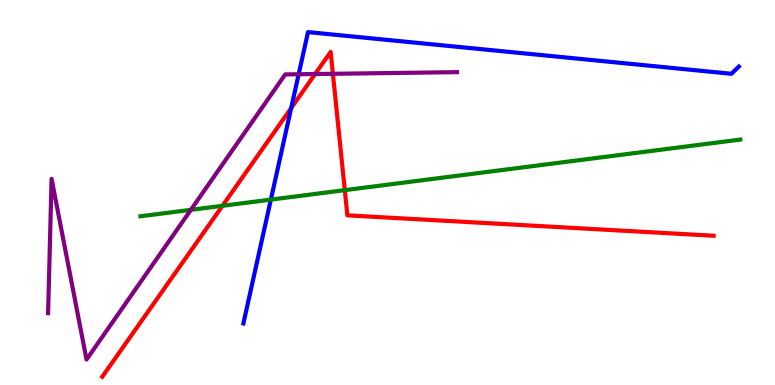[{'lines': ['blue', 'red'], 'intersections': [{'x': 3.76, 'y': 7.19}]}, {'lines': ['green', 'red'], 'intersections': [{'x': 2.87, 'y': 4.65}, {'x': 4.45, 'y': 5.06}]}, {'lines': ['purple', 'red'], 'intersections': [{'x': 4.07, 'y': 8.08}, {'x': 4.3, 'y': 8.08}]}, {'lines': ['blue', 'green'], 'intersections': [{'x': 3.49, 'y': 4.82}]}, {'lines': ['blue', 'purple'], 'intersections': [{'x': 3.85, 'y': 8.07}]}, {'lines': ['green', 'purple'], 'intersections': [{'x': 2.46, 'y': 4.55}]}]